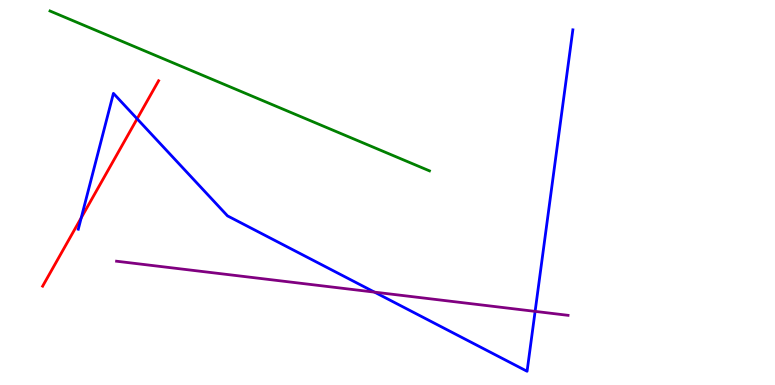[{'lines': ['blue', 'red'], 'intersections': [{'x': 1.05, 'y': 4.34}, {'x': 1.77, 'y': 6.91}]}, {'lines': ['green', 'red'], 'intersections': []}, {'lines': ['purple', 'red'], 'intersections': []}, {'lines': ['blue', 'green'], 'intersections': []}, {'lines': ['blue', 'purple'], 'intersections': [{'x': 4.83, 'y': 2.41}, {'x': 6.9, 'y': 1.91}]}, {'lines': ['green', 'purple'], 'intersections': []}]